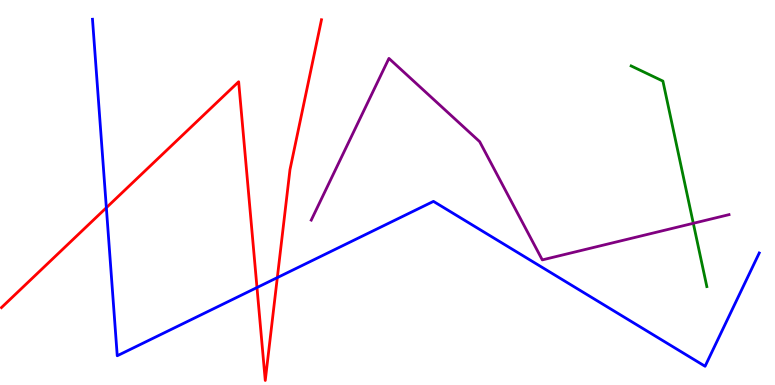[{'lines': ['blue', 'red'], 'intersections': [{'x': 1.37, 'y': 4.6}, {'x': 3.32, 'y': 2.53}, {'x': 3.58, 'y': 2.79}]}, {'lines': ['green', 'red'], 'intersections': []}, {'lines': ['purple', 'red'], 'intersections': []}, {'lines': ['blue', 'green'], 'intersections': []}, {'lines': ['blue', 'purple'], 'intersections': []}, {'lines': ['green', 'purple'], 'intersections': [{'x': 8.95, 'y': 4.2}]}]